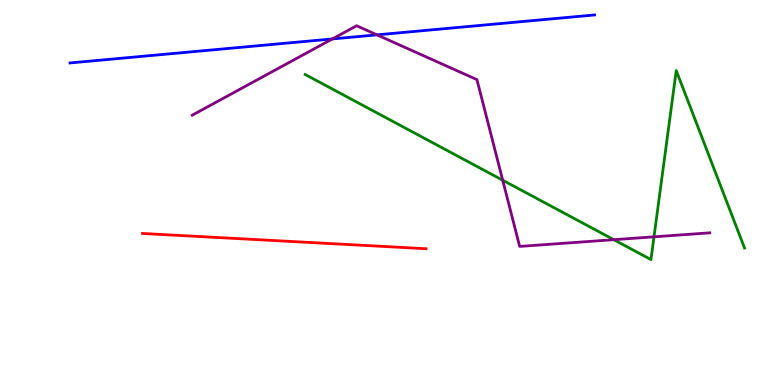[{'lines': ['blue', 'red'], 'intersections': []}, {'lines': ['green', 'red'], 'intersections': []}, {'lines': ['purple', 'red'], 'intersections': []}, {'lines': ['blue', 'green'], 'intersections': []}, {'lines': ['blue', 'purple'], 'intersections': [{'x': 4.29, 'y': 8.99}, {'x': 4.86, 'y': 9.09}]}, {'lines': ['green', 'purple'], 'intersections': [{'x': 6.49, 'y': 5.32}, {'x': 7.92, 'y': 3.77}, {'x': 8.44, 'y': 3.85}]}]